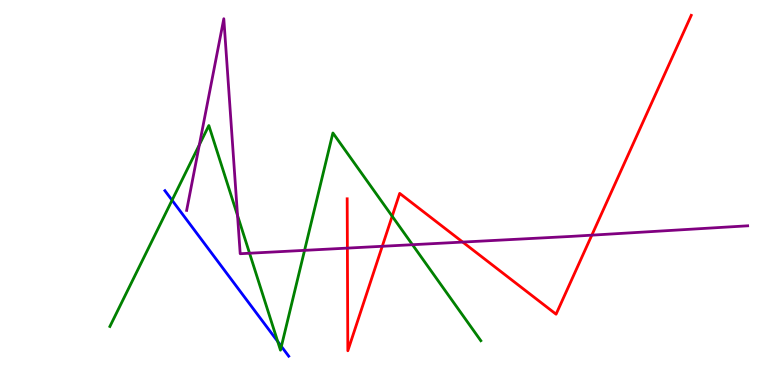[{'lines': ['blue', 'red'], 'intersections': []}, {'lines': ['green', 'red'], 'intersections': [{'x': 5.06, 'y': 4.38}]}, {'lines': ['purple', 'red'], 'intersections': [{'x': 4.48, 'y': 3.56}, {'x': 4.93, 'y': 3.6}, {'x': 5.97, 'y': 3.71}, {'x': 7.64, 'y': 3.89}]}, {'lines': ['blue', 'green'], 'intersections': [{'x': 2.22, 'y': 4.8}, {'x': 3.58, 'y': 1.13}, {'x': 3.63, 'y': 1.0}]}, {'lines': ['blue', 'purple'], 'intersections': []}, {'lines': ['green', 'purple'], 'intersections': [{'x': 2.57, 'y': 6.24}, {'x': 3.06, 'y': 4.4}, {'x': 3.22, 'y': 3.42}, {'x': 3.93, 'y': 3.5}, {'x': 5.32, 'y': 3.64}]}]